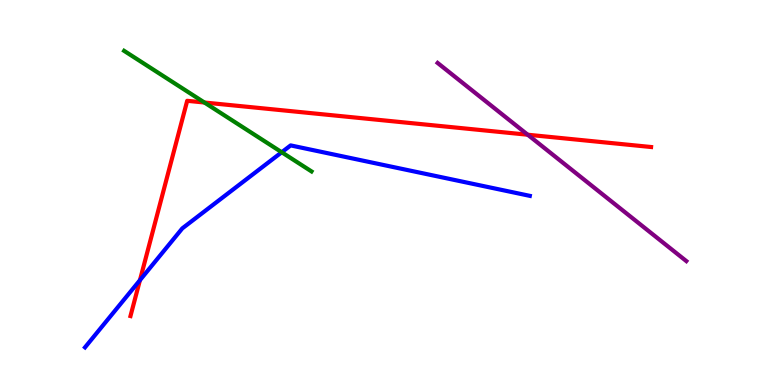[{'lines': ['blue', 'red'], 'intersections': [{'x': 1.81, 'y': 2.72}]}, {'lines': ['green', 'red'], 'intersections': [{'x': 2.64, 'y': 7.34}]}, {'lines': ['purple', 'red'], 'intersections': [{'x': 6.81, 'y': 6.5}]}, {'lines': ['blue', 'green'], 'intersections': [{'x': 3.64, 'y': 6.05}]}, {'lines': ['blue', 'purple'], 'intersections': []}, {'lines': ['green', 'purple'], 'intersections': []}]